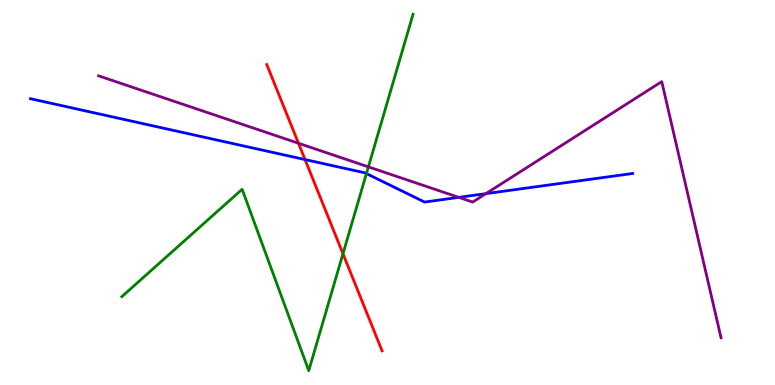[{'lines': ['blue', 'red'], 'intersections': [{'x': 3.94, 'y': 5.86}]}, {'lines': ['green', 'red'], 'intersections': [{'x': 4.43, 'y': 3.41}]}, {'lines': ['purple', 'red'], 'intersections': [{'x': 3.85, 'y': 6.28}]}, {'lines': ['blue', 'green'], 'intersections': [{'x': 4.73, 'y': 5.49}]}, {'lines': ['blue', 'purple'], 'intersections': [{'x': 5.92, 'y': 4.87}, {'x': 6.27, 'y': 4.97}]}, {'lines': ['green', 'purple'], 'intersections': [{'x': 4.75, 'y': 5.67}]}]